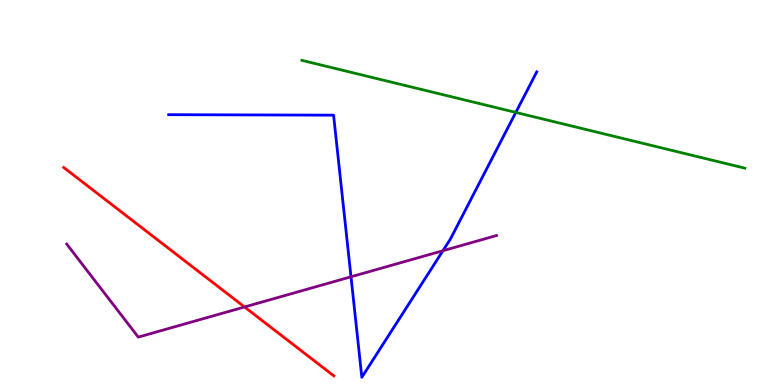[{'lines': ['blue', 'red'], 'intersections': []}, {'lines': ['green', 'red'], 'intersections': []}, {'lines': ['purple', 'red'], 'intersections': [{'x': 3.16, 'y': 2.03}]}, {'lines': ['blue', 'green'], 'intersections': [{'x': 6.66, 'y': 7.08}]}, {'lines': ['blue', 'purple'], 'intersections': [{'x': 4.53, 'y': 2.81}, {'x': 5.72, 'y': 3.49}]}, {'lines': ['green', 'purple'], 'intersections': []}]